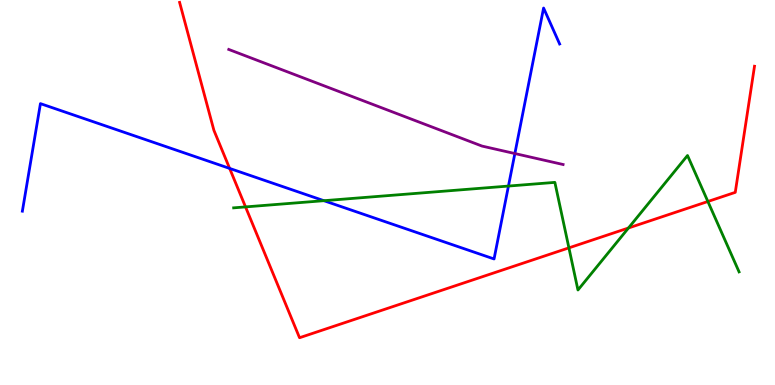[{'lines': ['blue', 'red'], 'intersections': [{'x': 2.96, 'y': 5.63}]}, {'lines': ['green', 'red'], 'intersections': [{'x': 3.17, 'y': 4.63}, {'x': 7.34, 'y': 3.56}, {'x': 8.11, 'y': 4.08}, {'x': 9.13, 'y': 4.77}]}, {'lines': ['purple', 'red'], 'intersections': []}, {'lines': ['blue', 'green'], 'intersections': [{'x': 4.18, 'y': 4.79}, {'x': 6.56, 'y': 5.17}]}, {'lines': ['blue', 'purple'], 'intersections': [{'x': 6.64, 'y': 6.01}]}, {'lines': ['green', 'purple'], 'intersections': []}]